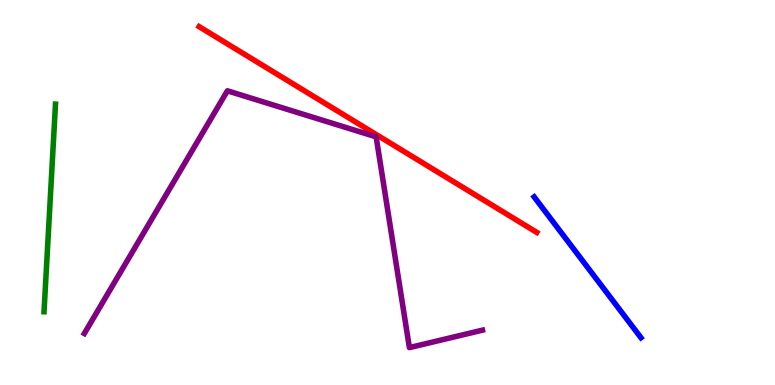[{'lines': ['blue', 'red'], 'intersections': []}, {'lines': ['green', 'red'], 'intersections': []}, {'lines': ['purple', 'red'], 'intersections': []}, {'lines': ['blue', 'green'], 'intersections': []}, {'lines': ['blue', 'purple'], 'intersections': []}, {'lines': ['green', 'purple'], 'intersections': []}]